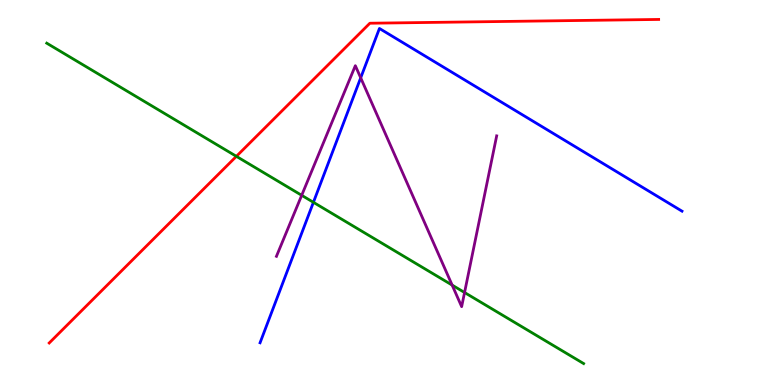[{'lines': ['blue', 'red'], 'intersections': []}, {'lines': ['green', 'red'], 'intersections': [{'x': 3.05, 'y': 5.94}]}, {'lines': ['purple', 'red'], 'intersections': []}, {'lines': ['blue', 'green'], 'intersections': [{'x': 4.04, 'y': 4.75}]}, {'lines': ['blue', 'purple'], 'intersections': [{'x': 4.65, 'y': 7.98}]}, {'lines': ['green', 'purple'], 'intersections': [{'x': 3.89, 'y': 4.93}, {'x': 5.83, 'y': 2.59}, {'x': 5.99, 'y': 2.4}]}]